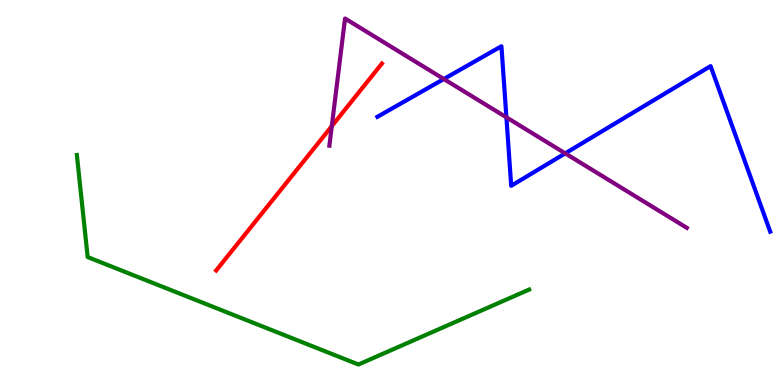[{'lines': ['blue', 'red'], 'intersections': []}, {'lines': ['green', 'red'], 'intersections': []}, {'lines': ['purple', 'red'], 'intersections': [{'x': 4.28, 'y': 6.72}]}, {'lines': ['blue', 'green'], 'intersections': []}, {'lines': ['blue', 'purple'], 'intersections': [{'x': 5.73, 'y': 7.95}, {'x': 6.53, 'y': 6.95}, {'x': 7.29, 'y': 6.02}]}, {'lines': ['green', 'purple'], 'intersections': []}]